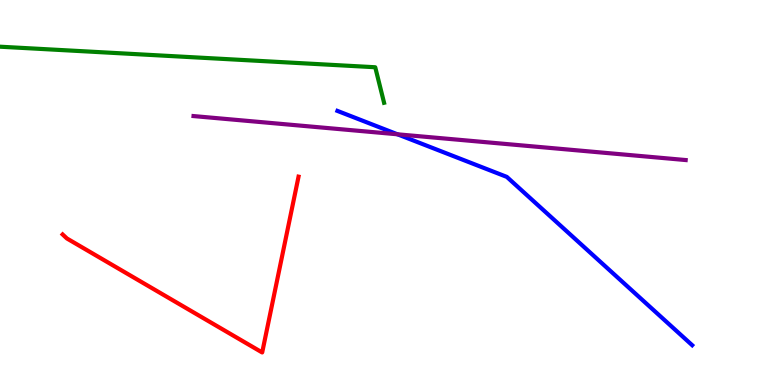[{'lines': ['blue', 'red'], 'intersections': []}, {'lines': ['green', 'red'], 'intersections': []}, {'lines': ['purple', 'red'], 'intersections': []}, {'lines': ['blue', 'green'], 'intersections': []}, {'lines': ['blue', 'purple'], 'intersections': [{'x': 5.13, 'y': 6.51}]}, {'lines': ['green', 'purple'], 'intersections': []}]